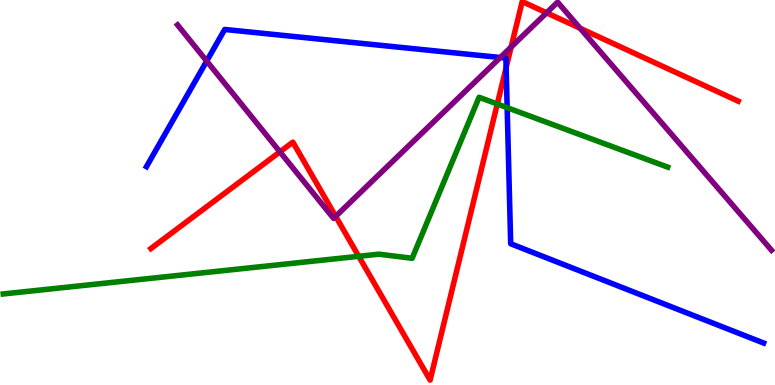[{'lines': ['blue', 'red'], 'intersections': [{'x': 6.53, 'y': 8.24}]}, {'lines': ['green', 'red'], 'intersections': [{'x': 4.63, 'y': 3.34}, {'x': 6.42, 'y': 7.3}]}, {'lines': ['purple', 'red'], 'intersections': [{'x': 3.61, 'y': 6.06}, {'x': 4.33, 'y': 4.38}, {'x': 6.6, 'y': 8.78}, {'x': 7.05, 'y': 9.67}, {'x': 7.49, 'y': 9.27}]}, {'lines': ['blue', 'green'], 'intersections': [{'x': 6.54, 'y': 7.2}]}, {'lines': ['blue', 'purple'], 'intersections': [{'x': 2.67, 'y': 8.41}, {'x': 6.46, 'y': 8.51}]}, {'lines': ['green', 'purple'], 'intersections': []}]